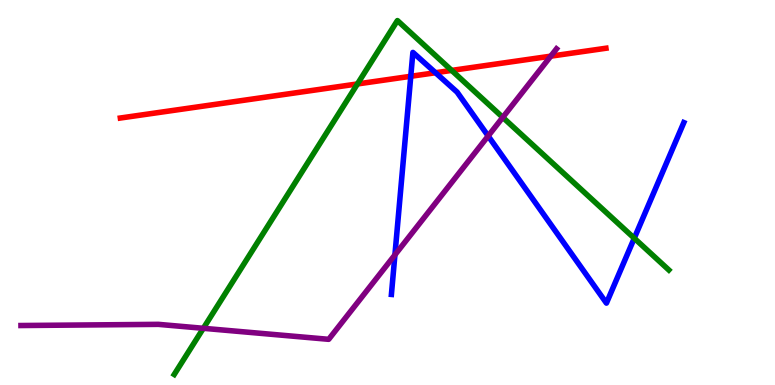[{'lines': ['blue', 'red'], 'intersections': [{'x': 5.3, 'y': 8.02}, {'x': 5.62, 'y': 8.11}]}, {'lines': ['green', 'red'], 'intersections': [{'x': 4.61, 'y': 7.82}, {'x': 5.83, 'y': 8.17}]}, {'lines': ['purple', 'red'], 'intersections': [{'x': 7.11, 'y': 8.54}]}, {'lines': ['blue', 'green'], 'intersections': [{'x': 8.18, 'y': 3.81}]}, {'lines': ['blue', 'purple'], 'intersections': [{'x': 5.1, 'y': 3.38}, {'x': 6.3, 'y': 6.47}]}, {'lines': ['green', 'purple'], 'intersections': [{'x': 2.62, 'y': 1.47}, {'x': 6.49, 'y': 6.95}]}]